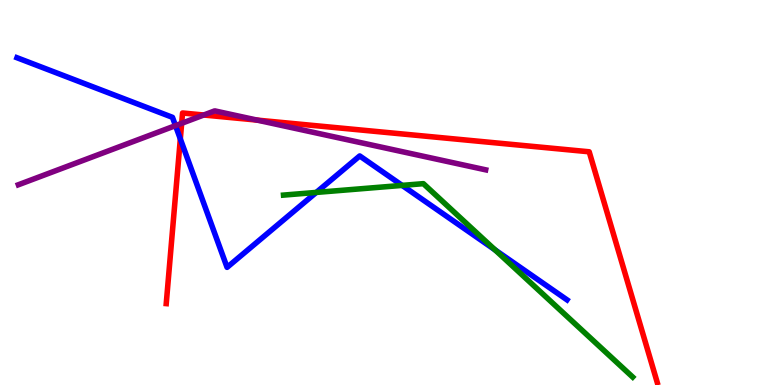[{'lines': ['blue', 'red'], 'intersections': [{'x': 2.33, 'y': 6.39}]}, {'lines': ['green', 'red'], 'intersections': []}, {'lines': ['purple', 'red'], 'intersections': [{'x': 2.34, 'y': 6.8}, {'x': 2.63, 'y': 7.01}, {'x': 3.32, 'y': 6.88}]}, {'lines': ['blue', 'green'], 'intersections': [{'x': 4.08, 'y': 5.0}, {'x': 5.19, 'y': 5.18}, {'x': 6.39, 'y': 3.51}]}, {'lines': ['blue', 'purple'], 'intersections': [{'x': 2.26, 'y': 6.74}]}, {'lines': ['green', 'purple'], 'intersections': []}]